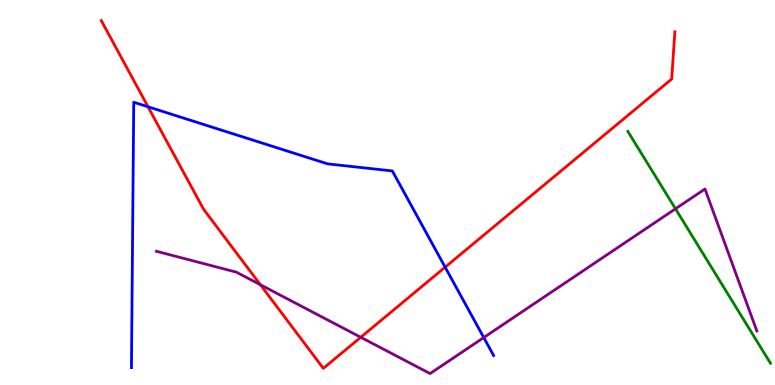[{'lines': ['blue', 'red'], 'intersections': [{'x': 1.91, 'y': 7.23}, {'x': 5.74, 'y': 3.06}]}, {'lines': ['green', 'red'], 'intersections': []}, {'lines': ['purple', 'red'], 'intersections': [{'x': 3.36, 'y': 2.6}, {'x': 4.65, 'y': 1.24}]}, {'lines': ['blue', 'green'], 'intersections': []}, {'lines': ['blue', 'purple'], 'intersections': [{'x': 6.24, 'y': 1.23}]}, {'lines': ['green', 'purple'], 'intersections': [{'x': 8.72, 'y': 4.58}]}]